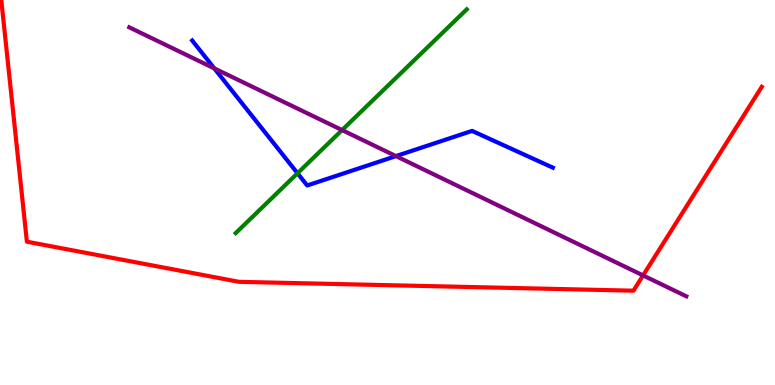[{'lines': ['blue', 'red'], 'intersections': []}, {'lines': ['green', 'red'], 'intersections': []}, {'lines': ['purple', 'red'], 'intersections': [{'x': 8.3, 'y': 2.85}]}, {'lines': ['blue', 'green'], 'intersections': [{'x': 3.84, 'y': 5.5}]}, {'lines': ['blue', 'purple'], 'intersections': [{'x': 2.77, 'y': 8.22}, {'x': 5.11, 'y': 5.95}]}, {'lines': ['green', 'purple'], 'intersections': [{'x': 4.41, 'y': 6.62}]}]